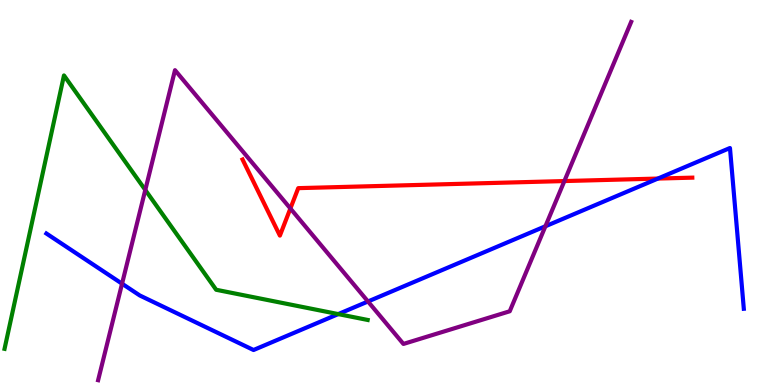[{'lines': ['blue', 'red'], 'intersections': [{'x': 8.49, 'y': 5.36}]}, {'lines': ['green', 'red'], 'intersections': []}, {'lines': ['purple', 'red'], 'intersections': [{'x': 3.75, 'y': 4.59}, {'x': 7.28, 'y': 5.3}]}, {'lines': ['blue', 'green'], 'intersections': [{'x': 4.36, 'y': 1.84}]}, {'lines': ['blue', 'purple'], 'intersections': [{'x': 1.57, 'y': 2.63}, {'x': 4.75, 'y': 2.17}, {'x': 7.04, 'y': 4.12}]}, {'lines': ['green', 'purple'], 'intersections': [{'x': 1.87, 'y': 5.07}]}]